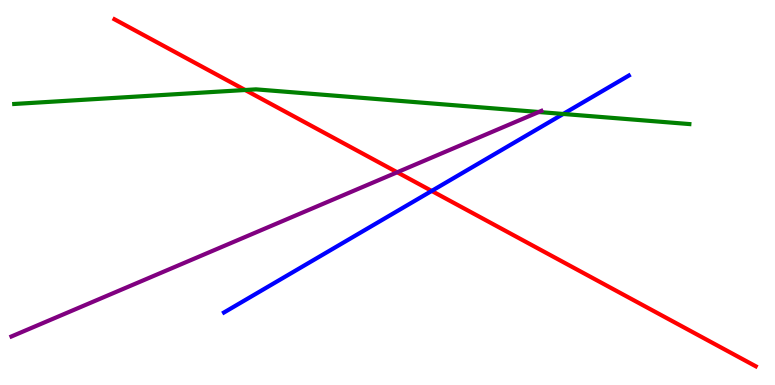[{'lines': ['blue', 'red'], 'intersections': [{'x': 5.57, 'y': 5.04}]}, {'lines': ['green', 'red'], 'intersections': [{'x': 3.16, 'y': 7.66}]}, {'lines': ['purple', 'red'], 'intersections': [{'x': 5.13, 'y': 5.53}]}, {'lines': ['blue', 'green'], 'intersections': [{'x': 7.27, 'y': 7.04}]}, {'lines': ['blue', 'purple'], 'intersections': []}, {'lines': ['green', 'purple'], 'intersections': [{'x': 6.95, 'y': 7.09}]}]